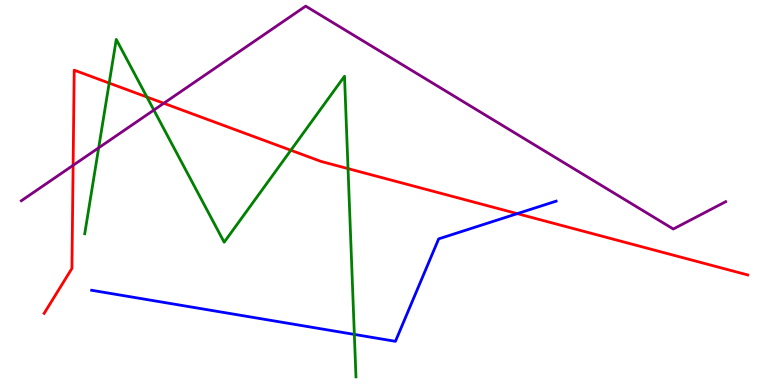[{'lines': ['blue', 'red'], 'intersections': [{'x': 6.67, 'y': 4.45}]}, {'lines': ['green', 'red'], 'intersections': [{'x': 1.41, 'y': 7.84}, {'x': 1.9, 'y': 7.48}, {'x': 3.75, 'y': 6.1}, {'x': 4.49, 'y': 5.62}]}, {'lines': ['purple', 'red'], 'intersections': [{'x': 0.943, 'y': 5.71}, {'x': 2.11, 'y': 7.32}]}, {'lines': ['blue', 'green'], 'intersections': [{'x': 4.57, 'y': 1.31}]}, {'lines': ['blue', 'purple'], 'intersections': []}, {'lines': ['green', 'purple'], 'intersections': [{'x': 1.27, 'y': 6.16}, {'x': 1.99, 'y': 7.14}]}]